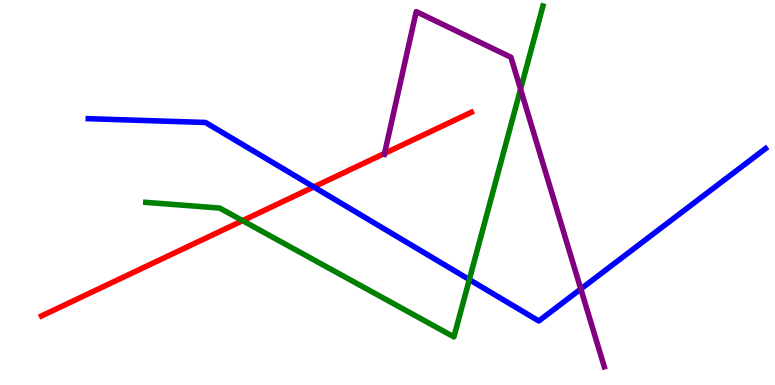[{'lines': ['blue', 'red'], 'intersections': [{'x': 4.05, 'y': 5.14}]}, {'lines': ['green', 'red'], 'intersections': [{'x': 3.13, 'y': 4.27}]}, {'lines': ['purple', 'red'], 'intersections': [{'x': 4.96, 'y': 6.02}]}, {'lines': ['blue', 'green'], 'intersections': [{'x': 6.06, 'y': 2.74}]}, {'lines': ['blue', 'purple'], 'intersections': [{'x': 7.49, 'y': 2.49}]}, {'lines': ['green', 'purple'], 'intersections': [{'x': 6.72, 'y': 7.68}]}]